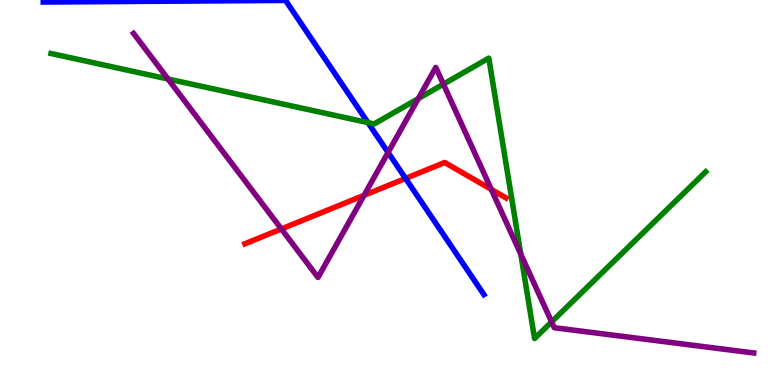[{'lines': ['blue', 'red'], 'intersections': [{'x': 5.23, 'y': 5.37}]}, {'lines': ['green', 'red'], 'intersections': []}, {'lines': ['purple', 'red'], 'intersections': [{'x': 3.63, 'y': 4.05}, {'x': 4.7, 'y': 4.93}, {'x': 6.34, 'y': 5.08}]}, {'lines': ['blue', 'green'], 'intersections': [{'x': 4.75, 'y': 6.82}]}, {'lines': ['blue', 'purple'], 'intersections': [{'x': 5.01, 'y': 6.04}]}, {'lines': ['green', 'purple'], 'intersections': [{'x': 2.17, 'y': 7.95}, {'x': 5.4, 'y': 7.44}, {'x': 5.72, 'y': 7.81}, {'x': 6.72, 'y': 3.4}, {'x': 7.12, 'y': 1.64}]}]